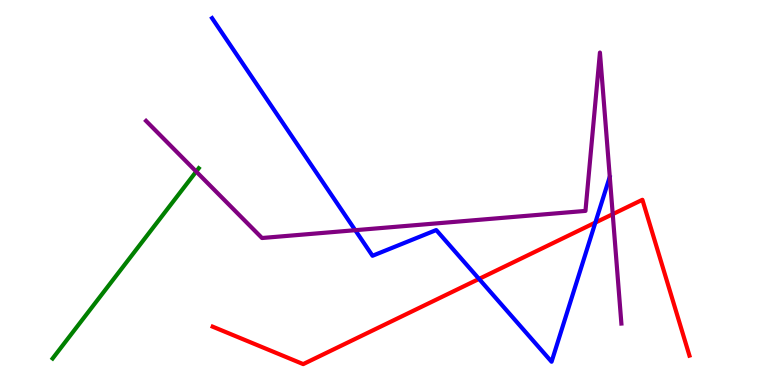[{'lines': ['blue', 'red'], 'intersections': [{'x': 6.18, 'y': 2.76}, {'x': 7.68, 'y': 4.22}]}, {'lines': ['green', 'red'], 'intersections': []}, {'lines': ['purple', 'red'], 'intersections': [{'x': 7.91, 'y': 4.44}]}, {'lines': ['blue', 'green'], 'intersections': []}, {'lines': ['blue', 'purple'], 'intersections': [{'x': 4.58, 'y': 4.02}]}, {'lines': ['green', 'purple'], 'intersections': [{'x': 2.53, 'y': 5.54}]}]